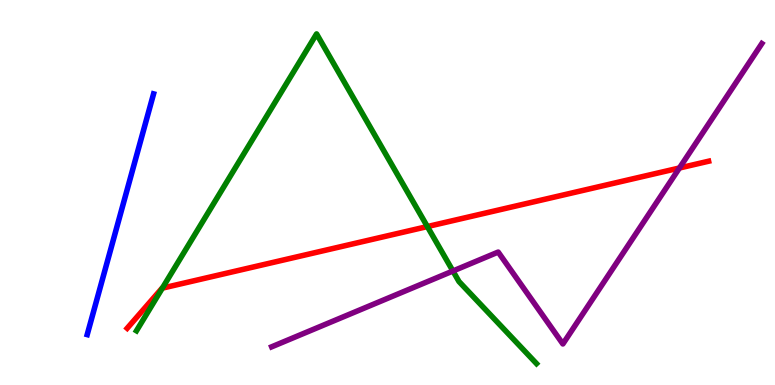[{'lines': ['blue', 'red'], 'intersections': []}, {'lines': ['green', 'red'], 'intersections': [{'x': 2.09, 'y': 2.52}, {'x': 5.51, 'y': 4.12}]}, {'lines': ['purple', 'red'], 'intersections': [{'x': 8.77, 'y': 5.64}]}, {'lines': ['blue', 'green'], 'intersections': []}, {'lines': ['blue', 'purple'], 'intersections': []}, {'lines': ['green', 'purple'], 'intersections': [{'x': 5.84, 'y': 2.96}]}]